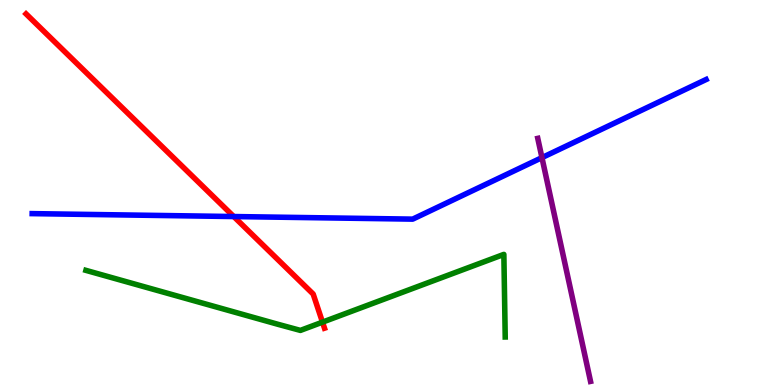[{'lines': ['blue', 'red'], 'intersections': [{'x': 3.02, 'y': 4.38}]}, {'lines': ['green', 'red'], 'intersections': [{'x': 4.16, 'y': 1.63}]}, {'lines': ['purple', 'red'], 'intersections': []}, {'lines': ['blue', 'green'], 'intersections': []}, {'lines': ['blue', 'purple'], 'intersections': [{'x': 6.99, 'y': 5.91}]}, {'lines': ['green', 'purple'], 'intersections': []}]